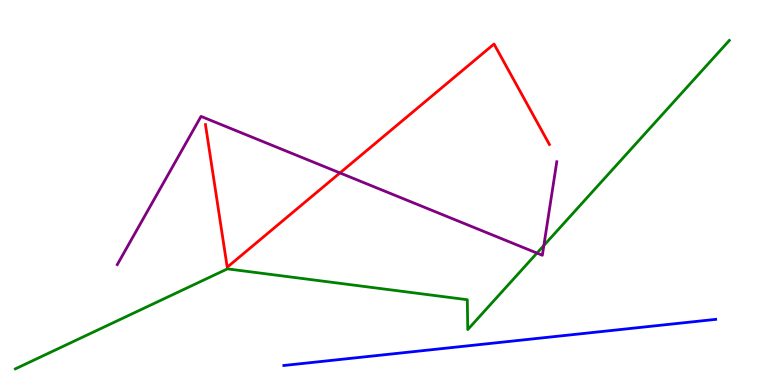[{'lines': ['blue', 'red'], 'intersections': []}, {'lines': ['green', 'red'], 'intersections': []}, {'lines': ['purple', 'red'], 'intersections': [{'x': 4.39, 'y': 5.51}]}, {'lines': ['blue', 'green'], 'intersections': []}, {'lines': ['blue', 'purple'], 'intersections': []}, {'lines': ['green', 'purple'], 'intersections': [{'x': 6.93, 'y': 3.43}, {'x': 7.02, 'y': 3.62}]}]